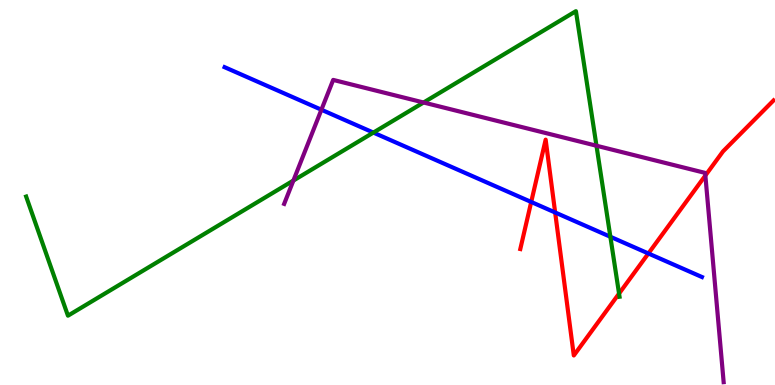[{'lines': ['blue', 'red'], 'intersections': [{'x': 6.85, 'y': 4.75}, {'x': 7.16, 'y': 4.48}, {'x': 8.37, 'y': 3.42}]}, {'lines': ['green', 'red'], 'intersections': [{'x': 7.99, 'y': 2.37}]}, {'lines': ['purple', 'red'], 'intersections': [{'x': 9.1, 'y': 5.44}]}, {'lines': ['blue', 'green'], 'intersections': [{'x': 4.82, 'y': 6.56}, {'x': 7.88, 'y': 3.85}]}, {'lines': ['blue', 'purple'], 'intersections': [{'x': 4.15, 'y': 7.15}]}, {'lines': ['green', 'purple'], 'intersections': [{'x': 3.79, 'y': 5.31}, {'x': 5.47, 'y': 7.34}, {'x': 7.7, 'y': 6.21}]}]